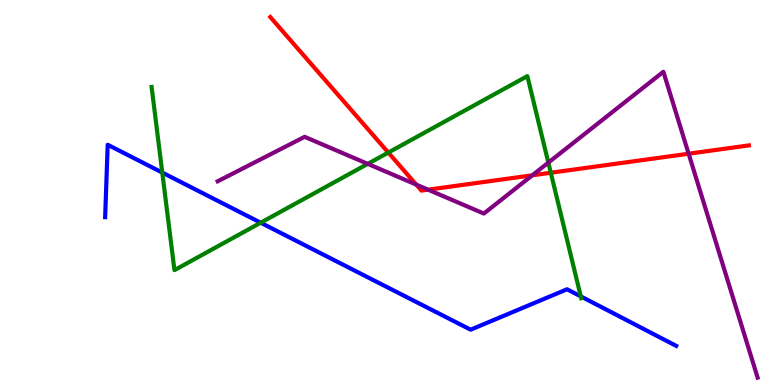[{'lines': ['blue', 'red'], 'intersections': []}, {'lines': ['green', 'red'], 'intersections': [{'x': 5.01, 'y': 6.04}, {'x': 7.11, 'y': 5.51}]}, {'lines': ['purple', 'red'], 'intersections': [{'x': 5.37, 'y': 5.2}, {'x': 5.52, 'y': 5.07}, {'x': 6.87, 'y': 5.45}, {'x': 8.89, 'y': 6.01}]}, {'lines': ['blue', 'green'], 'intersections': [{'x': 2.09, 'y': 5.52}, {'x': 3.36, 'y': 4.22}, {'x': 7.49, 'y': 2.3}]}, {'lines': ['blue', 'purple'], 'intersections': []}, {'lines': ['green', 'purple'], 'intersections': [{'x': 4.75, 'y': 5.74}, {'x': 7.08, 'y': 5.78}]}]